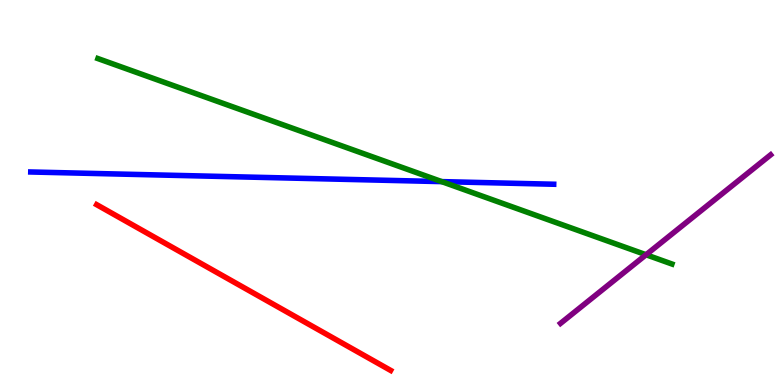[{'lines': ['blue', 'red'], 'intersections': []}, {'lines': ['green', 'red'], 'intersections': []}, {'lines': ['purple', 'red'], 'intersections': []}, {'lines': ['blue', 'green'], 'intersections': [{'x': 5.7, 'y': 5.28}]}, {'lines': ['blue', 'purple'], 'intersections': []}, {'lines': ['green', 'purple'], 'intersections': [{'x': 8.34, 'y': 3.38}]}]